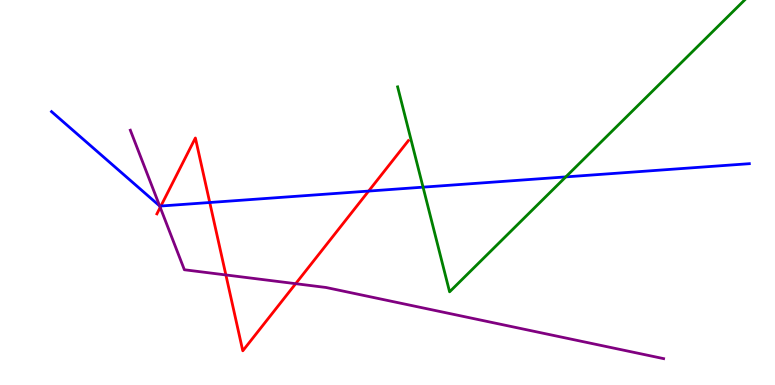[{'lines': ['blue', 'red'], 'intersections': [{'x': 2.08, 'y': 4.65}, {'x': 2.71, 'y': 4.74}, {'x': 4.76, 'y': 5.04}]}, {'lines': ['green', 'red'], 'intersections': []}, {'lines': ['purple', 'red'], 'intersections': [{'x': 2.07, 'y': 4.61}, {'x': 2.91, 'y': 2.86}, {'x': 3.82, 'y': 2.63}]}, {'lines': ['blue', 'green'], 'intersections': [{'x': 5.46, 'y': 5.14}, {'x': 7.3, 'y': 5.41}]}, {'lines': ['blue', 'purple'], 'intersections': [{'x': 2.06, 'y': 4.65}]}, {'lines': ['green', 'purple'], 'intersections': []}]